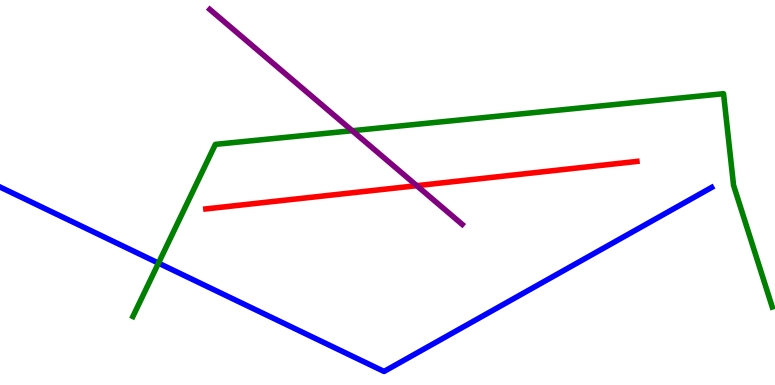[{'lines': ['blue', 'red'], 'intersections': []}, {'lines': ['green', 'red'], 'intersections': []}, {'lines': ['purple', 'red'], 'intersections': [{'x': 5.38, 'y': 5.18}]}, {'lines': ['blue', 'green'], 'intersections': [{'x': 2.04, 'y': 3.17}]}, {'lines': ['blue', 'purple'], 'intersections': []}, {'lines': ['green', 'purple'], 'intersections': [{'x': 4.54, 'y': 6.6}]}]